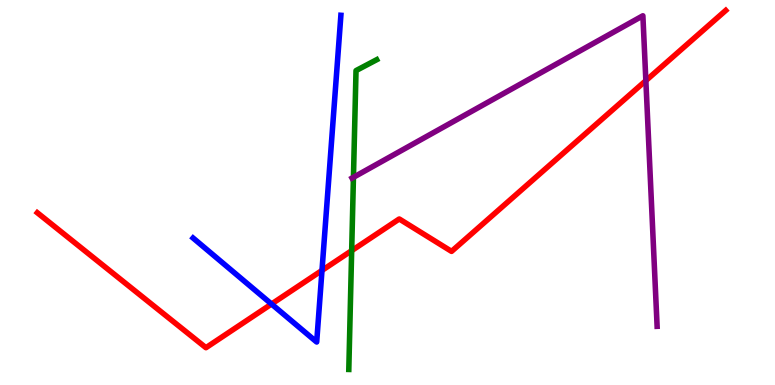[{'lines': ['blue', 'red'], 'intersections': [{'x': 3.5, 'y': 2.1}, {'x': 4.15, 'y': 2.98}]}, {'lines': ['green', 'red'], 'intersections': [{'x': 4.54, 'y': 3.49}]}, {'lines': ['purple', 'red'], 'intersections': [{'x': 8.33, 'y': 7.91}]}, {'lines': ['blue', 'green'], 'intersections': []}, {'lines': ['blue', 'purple'], 'intersections': []}, {'lines': ['green', 'purple'], 'intersections': [{'x': 4.56, 'y': 5.39}]}]